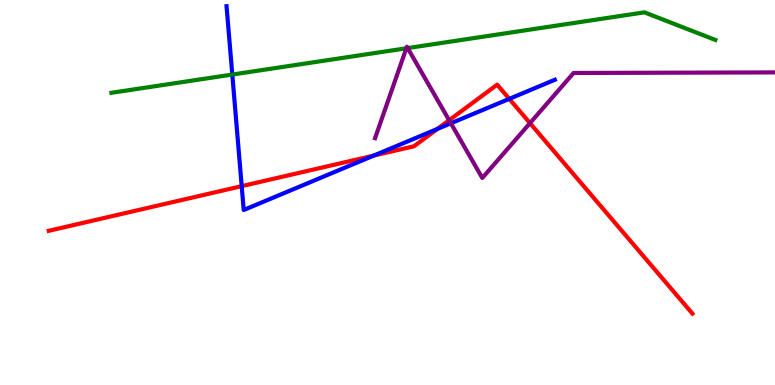[{'lines': ['blue', 'red'], 'intersections': [{'x': 3.12, 'y': 5.17}, {'x': 4.82, 'y': 5.96}, {'x': 5.64, 'y': 6.65}, {'x': 6.57, 'y': 7.43}]}, {'lines': ['green', 'red'], 'intersections': []}, {'lines': ['purple', 'red'], 'intersections': [{'x': 5.8, 'y': 6.88}, {'x': 6.84, 'y': 6.8}]}, {'lines': ['blue', 'green'], 'intersections': [{'x': 3.0, 'y': 8.06}]}, {'lines': ['blue', 'purple'], 'intersections': [{'x': 5.82, 'y': 6.8}]}, {'lines': ['green', 'purple'], 'intersections': [{'x': 5.24, 'y': 8.75}, {'x': 5.26, 'y': 8.75}]}]